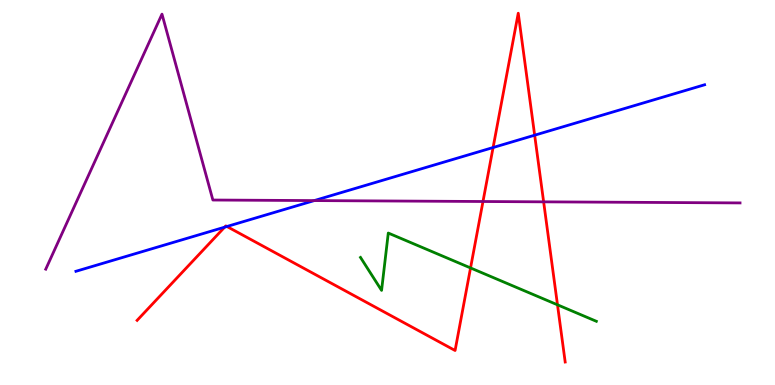[{'lines': ['blue', 'red'], 'intersections': [{'x': 2.9, 'y': 4.1}, {'x': 2.93, 'y': 4.12}, {'x': 6.36, 'y': 6.17}, {'x': 6.9, 'y': 6.49}]}, {'lines': ['green', 'red'], 'intersections': [{'x': 6.07, 'y': 3.04}, {'x': 7.19, 'y': 2.08}]}, {'lines': ['purple', 'red'], 'intersections': [{'x': 6.23, 'y': 4.77}, {'x': 7.01, 'y': 4.76}]}, {'lines': ['blue', 'green'], 'intersections': []}, {'lines': ['blue', 'purple'], 'intersections': [{'x': 4.06, 'y': 4.79}]}, {'lines': ['green', 'purple'], 'intersections': []}]